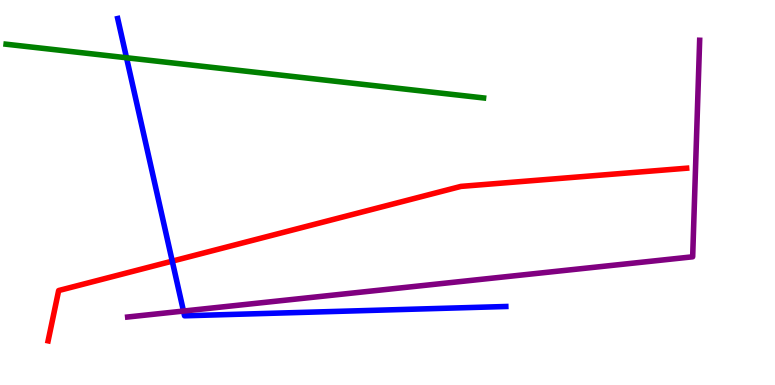[{'lines': ['blue', 'red'], 'intersections': [{'x': 2.22, 'y': 3.22}]}, {'lines': ['green', 'red'], 'intersections': []}, {'lines': ['purple', 'red'], 'intersections': []}, {'lines': ['blue', 'green'], 'intersections': [{'x': 1.63, 'y': 8.5}]}, {'lines': ['blue', 'purple'], 'intersections': [{'x': 2.37, 'y': 1.92}]}, {'lines': ['green', 'purple'], 'intersections': []}]